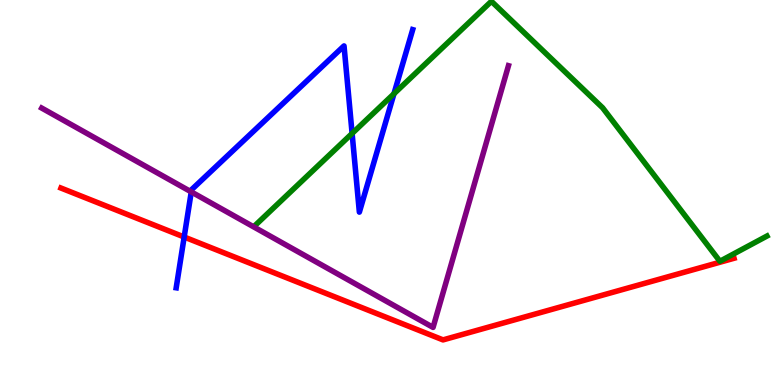[{'lines': ['blue', 'red'], 'intersections': [{'x': 2.38, 'y': 3.84}]}, {'lines': ['green', 'red'], 'intersections': []}, {'lines': ['purple', 'red'], 'intersections': []}, {'lines': ['blue', 'green'], 'intersections': [{'x': 4.54, 'y': 6.53}, {'x': 5.08, 'y': 7.57}]}, {'lines': ['blue', 'purple'], 'intersections': [{'x': 2.47, 'y': 5.02}]}, {'lines': ['green', 'purple'], 'intersections': []}]